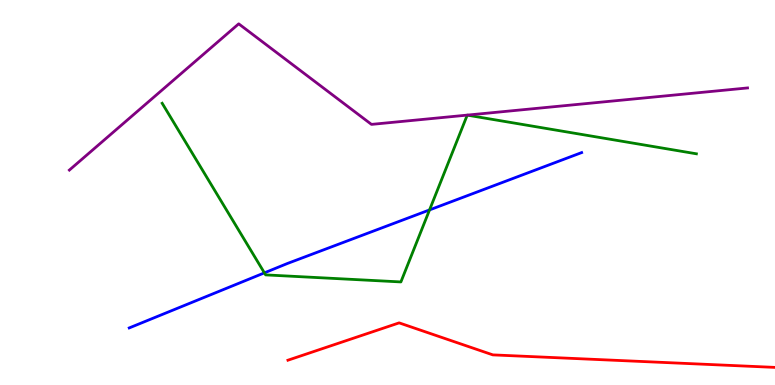[{'lines': ['blue', 'red'], 'intersections': []}, {'lines': ['green', 'red'], 'intersections': []}, {'lines': ['purple', 'red'], 'intersections': []}, {'lines': ['blue', 'green'], 'intersections': [{'x': 3.41, 'y': 2.91}, {'x': 5.54, 'y': 4.55}]}, {'lines': ['blue', 'purple'], 'intersections': []}, {'lines': ['green', 'purple'], 'intersections': []}]